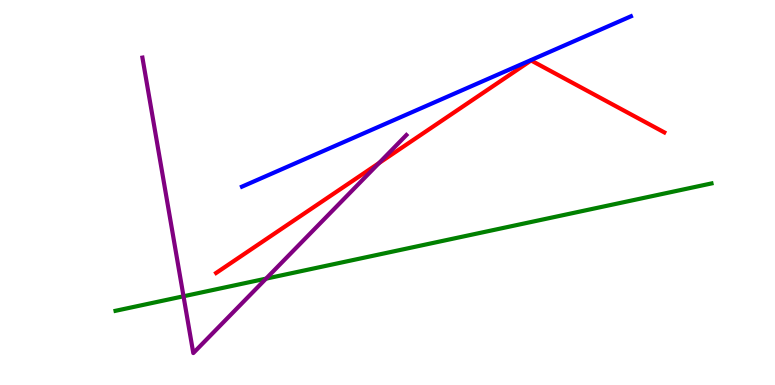[{'lines': ['blue', 'red'], 'intersections': []}, {'lines': ['green', 'red'], 'intersections': []}, {'lines': ['purple', 'red'], 'intersections': [{'x': 4.89, 'y': 5.76}]}, {'lines': ['blue', 'green'], 'intersections': []}, {'lines': ['blue', 'purple'], 'intersections': []}, {'lines': ['green', 'purple'], 'intersections': [{'x': 2.37, 'y': 2.3}, {'x': 3.43, 'y': 2.76}]}]